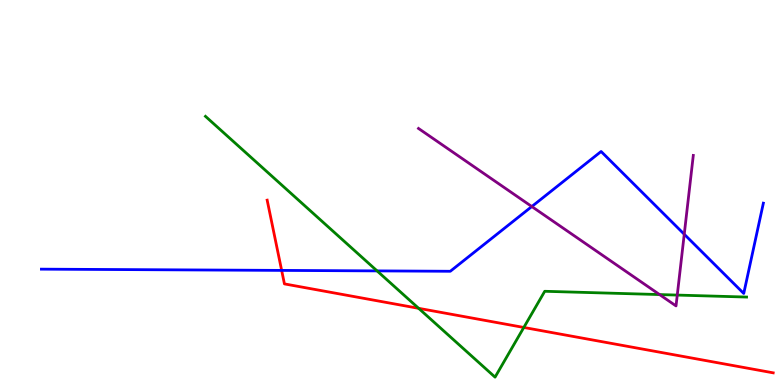[{'lines': ['blue', 'red'], 'intersections': [{'x': 3.63, 'y': 2.98}]}, {'lines': ['green', 'red'], 'intersections': [{'x': 5.4, 'y': 1.99}, {'x': 6.76, 'y': 1.49}]}, {'lines': ['purple', 'red'], 'intersections': []}, {'lines': ['blue', 'green'], 'intersections': [{'x': 4.87, 'y': 2.96}]}, {'lines': ['blue', 'purple'], 'intersections': [{'x': 6.86, 'y': 4.64}, {'x': 8.83, 'y': 3.92}]}, {'lines': ['green', 'purple'], 'intersections': [{'x': 8.51, 'y': 2.35}, {'x': 8.74, 'y': 2.34}]}]